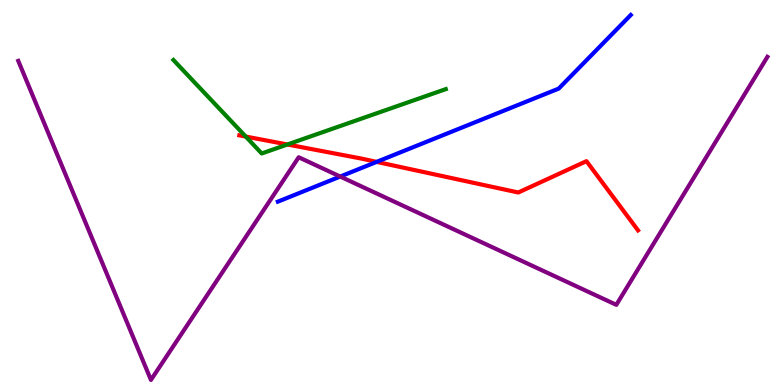[{'lines': ['blue', 'red'], 'intersections': [{'x': 4.86, 'y': 5.8}]}, {'lines': ['green', 'red'], 'intersections': [{'x': 3.17, 'y': 6.45}, {'x': 3.71, 'y': 6.25}]}, {'lines': ['purple', 'red'], 'intersections': []}, {'lines': ['blue', 'green'], 'intersections': []}, {'lines': ['blue', 'purple'], 'intersections': [{'x': 4.39, 'y': 5.41}]}, {'lines': ['green', 'purple'], 'intersections': []}]